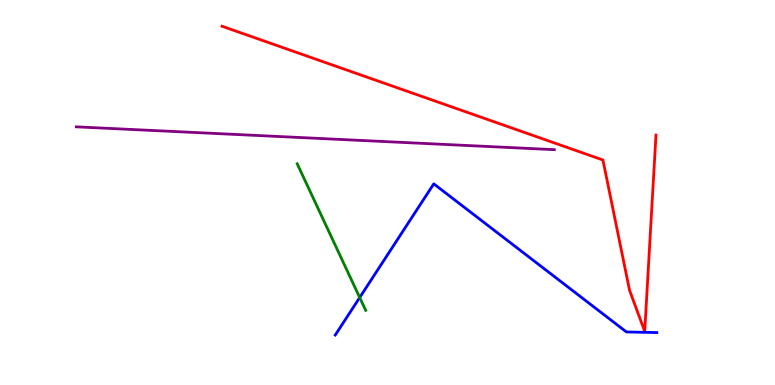[{'lines': ['blue', 'red'], 'intersections': []}, {'lines': ['green', 'red'], 'intersections': []}, {'lines': ['purple', 'red'], 'intersections': []}, {'lines': ['blue', 'green'], 'intersections': [{'x': 4.64, 'y': 2.27}]}, {'lines': ['blue', 'purple'], 'intersections': []}, {'lines': ['green', 'purple'], 'intersections': []}]